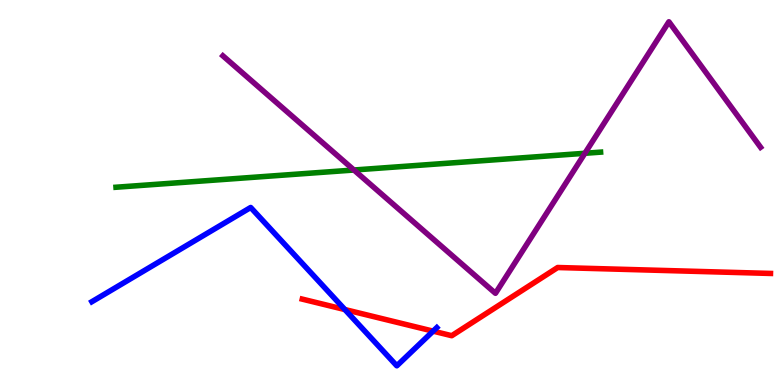[{'lines': ['blue', 'red'], 'intersections': [{'x': 4.45, 'y': 1.96}, {'x': 5.59, 'y': 1.4}]}, {'lines': ['green', 'red'], 'intersections': []}, {'lines': ['purple', 'red'], 'intersections': []}, {'lines': ['blue', 'green'], 'intersections': []}, {'lines': ['blue', 'purple'], 'intersections': []}, {'lines': ['green', 'purple'], 'intersections': [{'x': 4.57, 'y': 5.58}, {'x': 7.55, 'y': 6.02}]}]